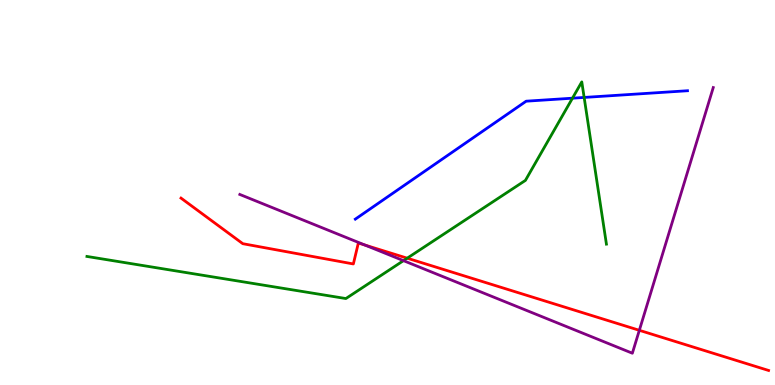[{'lines': ['blue', 'red'], 'intersections': []}, {'lines': ['green', 'red'], 'intersections': [{'x': 5.25, 'y': 3.29}]}, {'lines': ['purple', 'red'], 'intersections': [{'x': 4.71, 'y': 3.64}, {'x': 8.25, 'y': 1.42}]}, {'lines': ['blue', 'green'], 'intersections': [{'x': 7.39, 'y': 7.45}, {'x': 7.54, 'y': 7.47}]}, {'lines': ['blue', 'purple'], 'intersections': []}, {'lines': ['green', 'purple'], 'intersections': [{'x': 5.21, 'y': 3.23}]}]